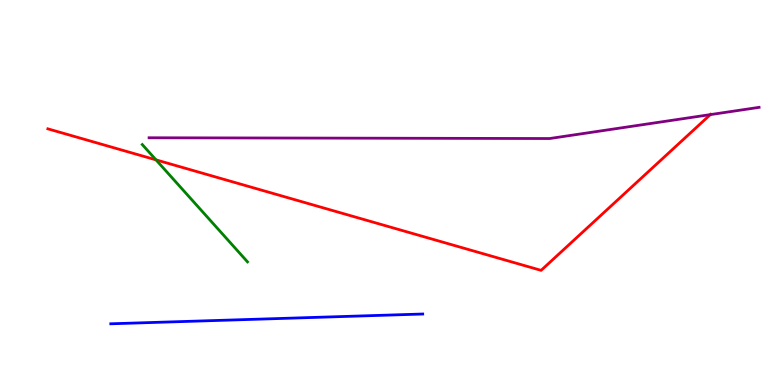[{'lines': ['blue', 'red'], 'intersections': []}, {'lines': ['green', 'red'], 'intersections': [{'x': 2.01, 'y': 5.85}]}, {'lines': ['purple', 'red'], 'intersections': [{'x': 9.17, 'y': 7.02}]}, {'lines': ['blue', 'green'], 'intersections': []}, {'lines': ['blue', 'purple'], 'intersections': []}, {'lines': ['green', 'purple'], 'intersections': []}]